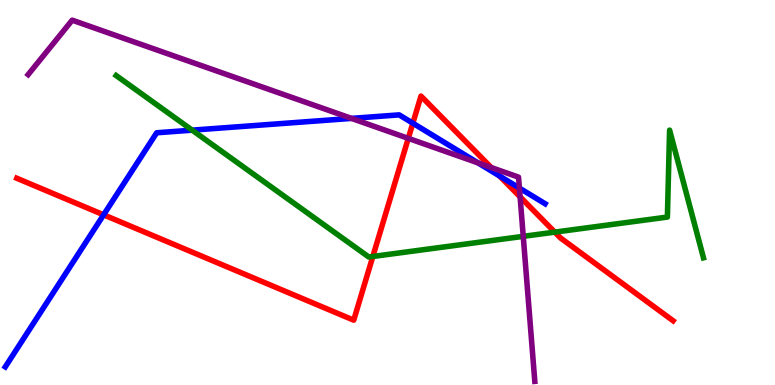[{'lines': ['blue', 'red'], 'intersections': [{'x': 1.34, 'y': 4.42}, {'x': 5.33, 'y': 6.8}, {'x': 6.45, 'y': 5.43}]}, {'lines': ['green', 'red'], 'intersections': [{'x': 4.81, 'y': 3.34}, {'x': 7.16, 'y': 3.97}]}, {'lines': ['purple', 'red'], 'intersections': [{'x': 5.27, 'y': 6.41}, {'x': 6.34, 'y': 5.65}, {'x': 6.71, 'y': 4.89}]}, {'lines': ['blue', 'green'], 'intersections': [{'x': 2.48, 'y': 6.62}]}, {'lines': ['blue', 'purple'], 'intersections': [{'x': 4.54, 'y': 6.92}, {'x': 6.17, 'y': 5.77}, {'x': 6.7, 'y': 5.11}]}, {'lines': ['green', 'purple'], 'intersections': [{'x': 6.75, 'y': 3.86}]}]